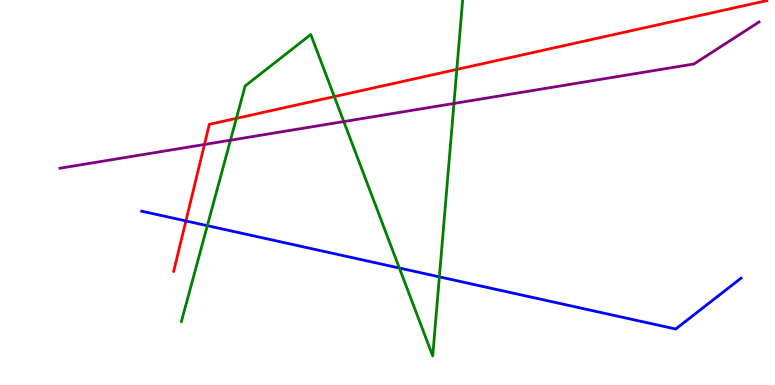[{'lines': ['blue', 'red'], 'intersections': [{'x': 2.4, 'y': 4.26}]}, {'lines': ['green', 'red'], 'intersections': [{'x': 3.05, 'y': 6.93}, {'x': 4.31, 'y': 7.49}, {'x': 5.89, 'y': 8.2}]}, {'lines': ['purple', 'red'], 'intersections': [{'x': 2.64, 'y': 6.25}]}, {'lines': ['blue', 'green'], 'intersections': [{'x': 2.68, 'y': 4.14}, {'x': 5.15, 'y': 3.04}, {'x': 5.67, 'y': 2.81}]}, {'lines': ['blue', 'purple'], 'intersections': []}, {'lines': ['green', 'purple'], 'intersections': [{'x': 2.97, 'y': 6.36}, {'x': 4.44, 'y': 6.84}, {'x': 5.86, 'y': 7.31}]}]